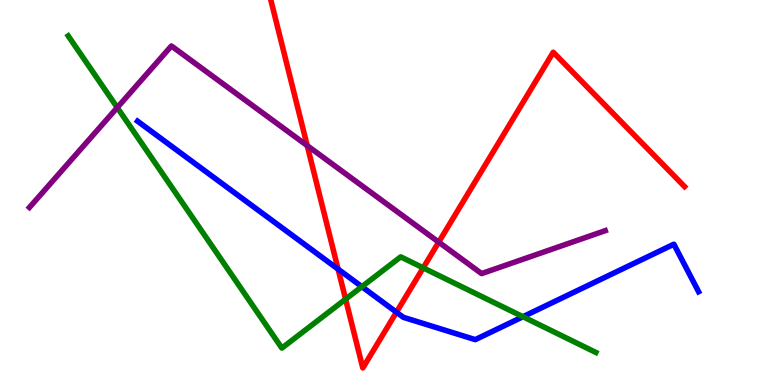[{'lines': ['blue', 'red'], 'intersections': [{'x': 4.36, 'y': 3.01}, {'x': 5.12, 'y': 1.89}]}, {'lines': ['green', 'red'], 'intersections': [{'x': 4.46, 'y': 2.23}, {'x': 5.46, 'y': 3.04}]}, {'lines': ['purple', 'red'], 'intersections': [{'x': 3.96, 'y': 6.22}, {'x': 5.66, 'y': 3.71}]}, {'lines': ['blue', 'green'], 'intersections': [{'x': 4.67, 'y': 2.55}, {'x': 6.75, 'y': 1.77}]}, {'lines': ['blue', 'purple'], 'intersections': []}, {'lines': ['green', 'purple'], 'intersections': [{'x': 1.51, 'y': 7.21}]}]